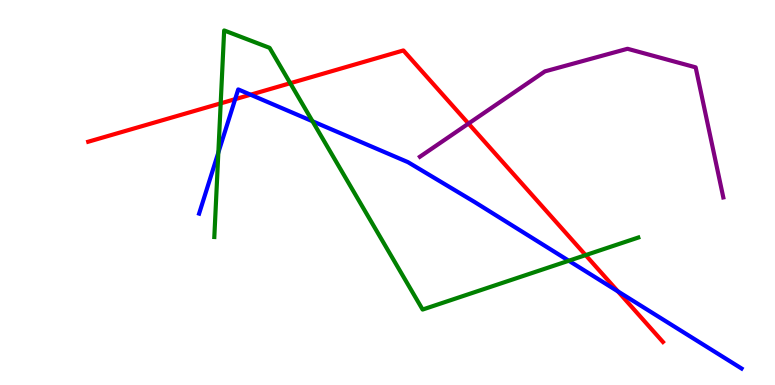[{'lines': ['blue', 'red'], 'intersections': [{'x': 3.03, 'y': 7.42}, {'x': 3.23, 'y': 7.54}, {'x': 7.97, 'y': 2.43}]}, {'lines': ['green', 'red'], 'intersections': [{'x': 2.85, 'y': 7.32}, {'x': 3.75, 'y': 7.84}, {'x': 7.56, 'y': 3.37}]}, {'lines': ['purple', 'red'], 'intersections': [{'x': 6.05, 'y': 6.79}]}, {'lines': ['blue', 'green'], 'intersections': [{'x': 2.82, 'y': 6.04}, {'x': 4.03, 'y': 6.85}, {'x': 7.34, 'y': 3.23}]}, {'lines': ['blue', 'purple'], 'intersections': []}, {'lines': ['green', 'purple'], 'intersections': []}]